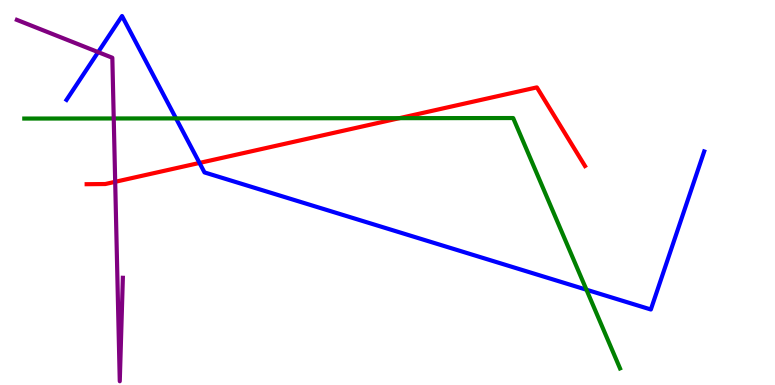[{'lines': ['blue', 'red'], 'intersections': [{'x': 2.57, 'y': 5.77}]}, {'lines': ['green', 'red'], 'intersections': [{'x': 5.15, 'y': 6.93}]}, {'lines': ['purple', 'red'], 'intersections': [{'x': 1.49, 'y': 5.28}]}, {'lines': ['blue', 'green'], 'intersections': [{'x': 2.27, 'y': 6.92}, {'x': 7.57, 'y': 2.48}]}, {'lines': ['blue', 'purple'], 'intersections': [{'x': 1.27, 'y': 8.65}]}, {'lines': ['green', 'purple'], 'intersections': [{'x': 1.47, 'y': 6.92}]}]